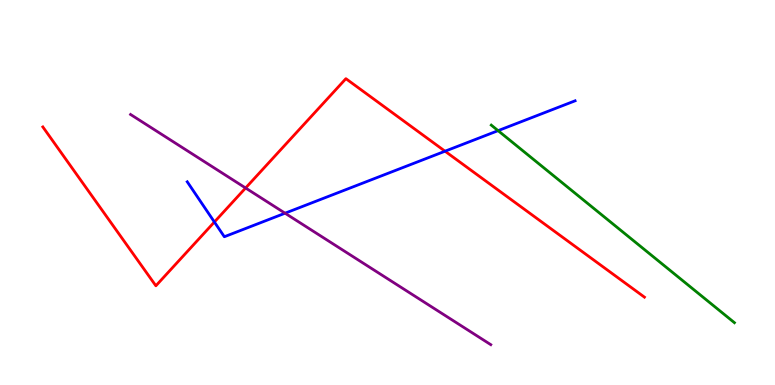[{'lines': ['blue', 'red'], 'intersections': [{'x': 2.77, 'y': 4.23}, {'x': 5.74, 'y': 6.07}]}, {'lines': ['green', 'red'], 'intersections': []}, {'lines': ['purple', 'red'], 'intersections': [{'x': 3.17, 'y': 5.12}]}, {'lines': ['blue', 'green'], 'intersections': [{'x': 6.43, 'y': 6.61}]}, {'lines': ['blue', 'purple'], 'intersections': [{'x': 3.68, 'y': 4.46}]}, {'lines': ['green', 'purple'], 'intersections': []}]